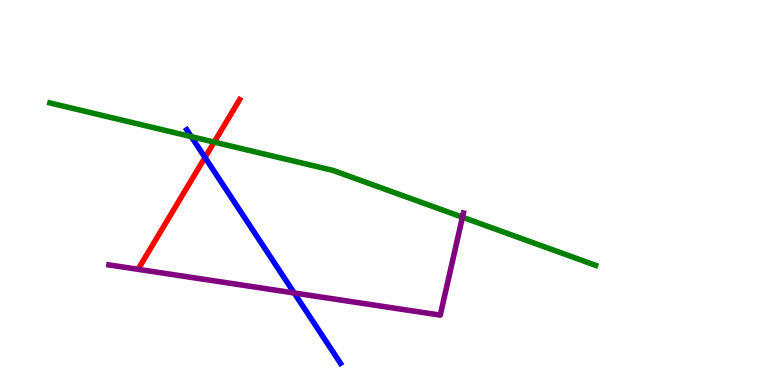[{'lines': ['blue', 'red'], 'intersections': [{'x': 2.65, 'y': 5.91}]}, {'lines': ['green', 'red'], 'intersections': [{'x': 2.76, 'y': 6.31}]}, {'lines': ['purple', 'red'], 'intersections': []}, {'lines': ['blue', 'green'], 'intersections': [{'x': 2.47, 'y': 6.45}]}, {'lines': ['blue', 'purple'], 'intersections': [{'x': 3.8, 'y': 2.39}]}, {'lines': ['green', 'purple'], 'intersections': [{'x': 5.97, 'y': 4.36}]}]